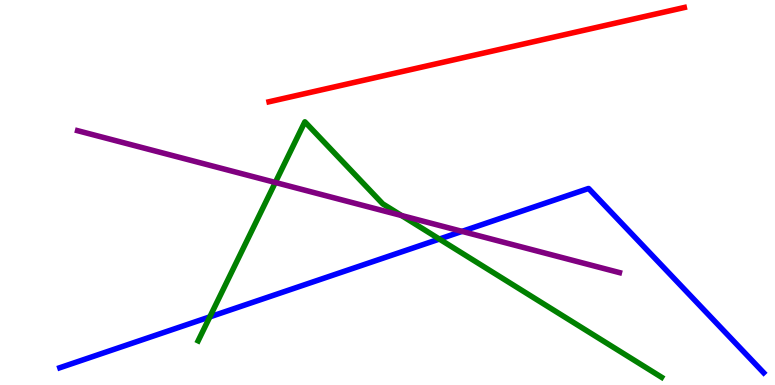[{'lines': ['blue', 'red'], 'intersections': []}, {'lines': ['green', 'red'], 'intersections': []}, {'lines': ['purple', 'red'], 'intersections': []}, {'lines': ['blue', 'green'], 'intersections': [{'x': 2.71, 'y': 1.77}, {'x': 5.67, 'y': 3.79}]}, {'lines': ['blue', 'purple'], 'intersections': [{'x': 5.96, 'y': 3.99}]}, {'lines': ['green', 'purple'], 'intersections': [{'x': 3.55, 'y': 5.26}, {'x': 5.18, 'y': 4.4}]}]